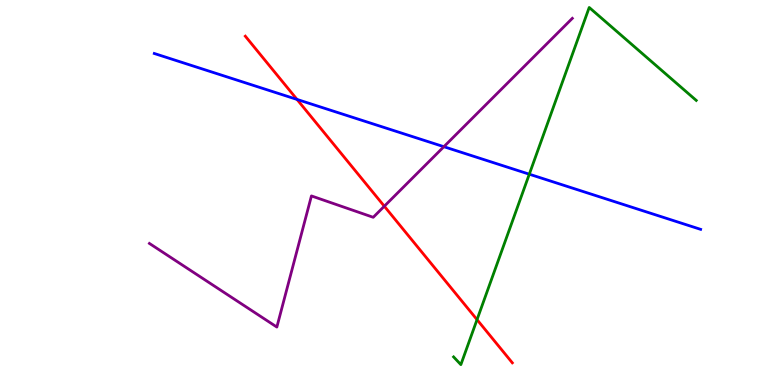[{'lines': ['blue', 'red'], 'intersections': [{'x': 3.83, 'y': 7.42}]}, {'lines': ['green', 'red'], 'intersections': [{'x': 6.16, 'y': 1.7}]}, {'lines': ['purple', 'red'], 'intersections': [{'x': 4.96, 'y': 4.64}]}, {'lines': ['blue', 'green'], 'intersections': [{'x': 6.83, 'y': 5.48}]}, {'lines': ['blue', 'purple'], 'intersections': [{'x': 5.73, 'y': 6.19}]}, {'lines': ['green', 'purple'], 'intersections': []}]